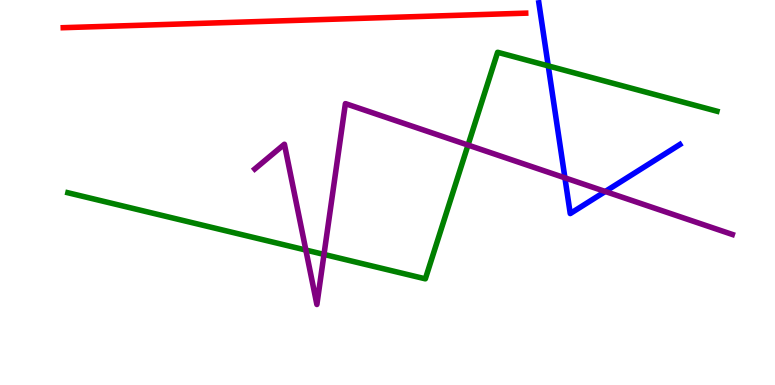[{'lines': ['blue', 'red'], 'intersections': []}, {'lines': ['green', 'red'], 'intersections': []}, {'lines': ['purple', 'red'], 'intersections': []}, {'lines': ['blue', 'green'], 'intersections': [{'x': 7.07, 'y': 8.29}]}, {'lines': ['blue', 'purple'], 'intersections': [{'x': 7.29, 'y': 5.38}, {'x': 7.81, 'y': 5.03}]}, {'lines': ['green', 'purple'], 'intersections': [{'x': 3.95, 'y': 3.51}, {'x': 4.18, 'y': 3.39}, {'x': 6.04, 'y': 6.23}]}]